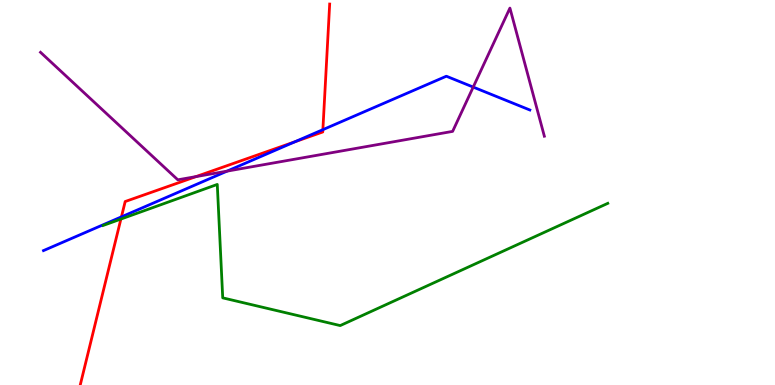[{'lines': ['blue', 'red'], 'intersections': [{'x': 1.57, 'y': 4.37}, {'x': 3.8, 'y': 6.32}, {'x': 4.17, 'y': 6.63}]}, {'lines': ['green', 'red'], 'intersections': [{'x': 1.56, 'y': 4.31}]}, {'lines': ['purple', 'red'], 'intersections': [{'x': 2.53, 'y': 5.41}]}, {'lines': ['blue', 'green'], 'intersections': []}, {'lines': ['blue', 'purple'], 'intersections': [{'x': 2.93, 'y': 5.56}, {'x': 6.11, 'y': 7.74}]}, {'lines': ['green', 'purple'], 'intersections': []}]